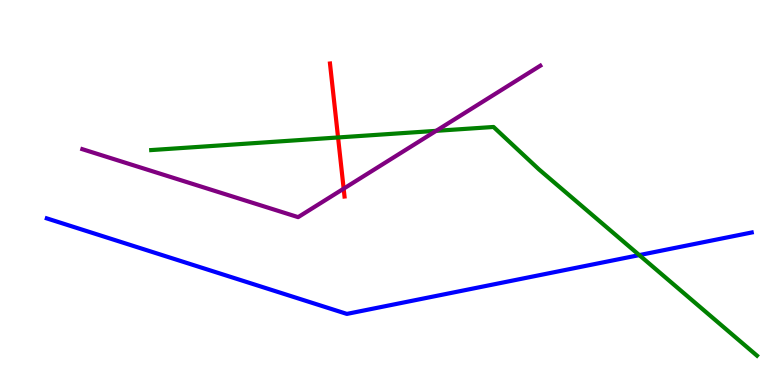[{'lines': ['blue', 'red'], 'intersections': []}, {'lines': ['green', 'red'], 'intersections': [{'x': 4.36, 'y': 6.43}]}, {'lines': ['purple', 'red'], 'intersections': [{'x': 4.43, 'y': 5.1}]}, {'lines': ['blue', 'green'], 'intersections': [{'x': 8.25, 'y': 3.37}]}, {'lines': ['blue', 'purple'], 'intersections': []}, {'lines': ['green', 'purple'], 'intersections': [{'x': 5.63, 'y': 6.6}]}]